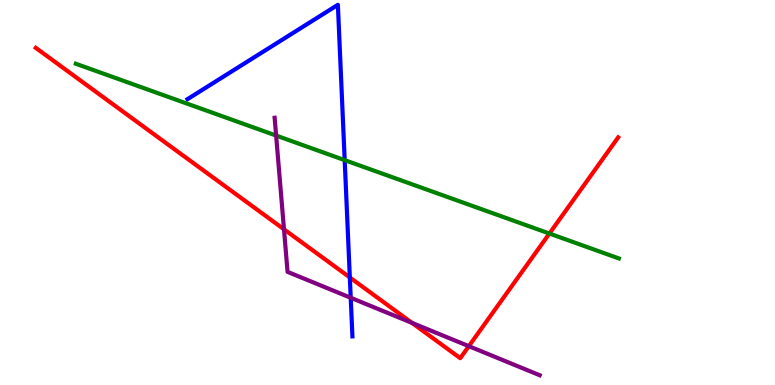[{'lines': ['blue', 'red'], 'intersections': [{'x': 4.51, 'y': 2.79}]}, {'lines': ['green', 'red'], 'intersections': [{'x': 7.09, 'y': 3.93}]}, {'lines': ['purple', 'red'], 'intersections': [{'x': 3.66, 'y': 4.04}, {'x': 5.32, 'y': 1.61}, {'x': 6.05, 'y': 1.01}]}, {'lines': ['blue', 'green'], 'intersections': [{'x': 4.45, 'y': 5.84}]}, {'lines': ['blue', 'purple'], 'intersections': [{'x': 4.53, 'y': 2.27}]}, {'lines': ['green', 'purple'], 'intersections': [{'x': 3.56, 'y': 6.48}]}]